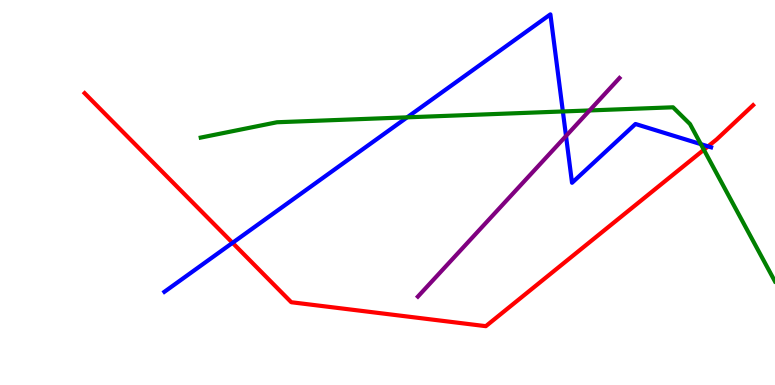[{'lines': ['blue', 'red'], 'intersections': [{'x': 3.0, 'y': 3.69}, {'x': 9.14, 'y': 6.2}]}, {'lines': ['green', 'red'], 'intersections': [{'x': 9.08, 'y': 6.11}]}, {'lines': ['purple', 'red'], 'intersections': []}, {'lines': ['blue', 'green'], 'intersections': [{'x': 5.25, 'y': 6.95}, {'x': 7.26, 'y': 7.11}, {'x': 9.04, 'y': 6.26}]}, {'lines': ['blue', 'purple'], 'intersections': [{'x': 7.3, 'y': 6.47}]}, {'lines': ['green', 'purple'], 'intersections': [{'x': 7.61, 'y': 7.13}]}]